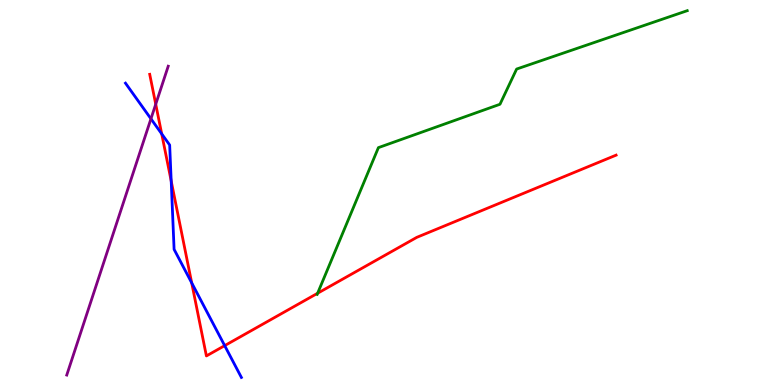[{'lines': ['blue', 'red'], 'intersections': [{'x': 2.09, 'y': 6.52}, {'x': 2.21, 'y': 5.3}, {'x': 2.47, 'y': 2.65}, {'x': 2.9, 'y': 1.02}]}, {'lines': ['green', 'red'], 'intersections': [{'x': 4.1, 'y': 2.38}]}, {'lines': ['purple', 'red'], 'intersections': [{'x': 2.01, 'y': 7.29}]}, {'lines': ['blue', 'green'], 'intersections': []}, {'lines': ['blue', 'purple'], 'intersections': [{'x': 1.95, 'y': 6.91}]}, {'lines': ['green', 'purple'], 'intersections': []}]